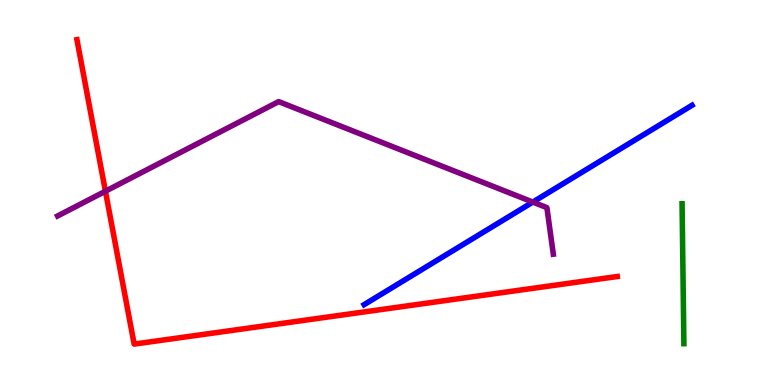[{'lines': ['blue', 'red'], 'intersections': []}, {'lines': ['green', 'red'], 'intersections': []}, {'lines': ['purple', 'red'], 'intersections': [{'x': 1.36, 'y': 5.03}]}, {'lines': ['blue', 'green'], 'intersections': []}, {'lines': ['blue', 'purple'], 'intersections': [{'x': 6.88, 'y': 4.75}]}, {'lines': ['green', 'purple'], 'intersections': []}]